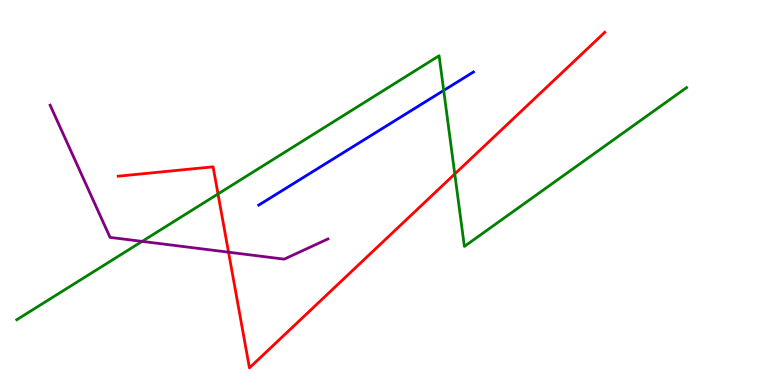[{'lines': ['blue', 'red'], 'intersections': []}, {'lines': ['green', 'red'], 'intersections': [{'x': 2.81, 'y': 4.96}, {'x': 5.87, 'y': 5.48}]}, {'lines': ['purple', 'red'], 'intersections': [{'x': 2.95, 'y': 3.45}]}, {'lines': ['blue', 'green'], 'intersections': [{'x': 5.73, 'y': 7.65}]}, {'lines': ['blue', 'purple'], 'intersections': []}, {'lines': ['green', 'purple'], 'intersections': [{'x': 1.83, 'y': 3.73}]}]